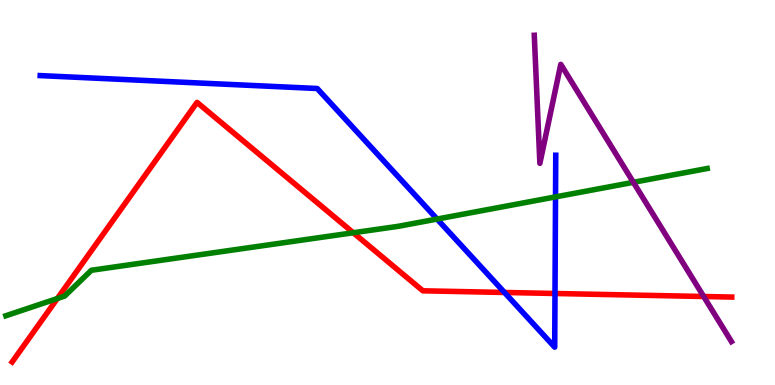[{'lines': ['blue', 'red'], 'intersections': [{'x': 6.51, 'y': 2.4}, {'x': 7.16, 'y': 2.38}]}, {'lines': ['green', 'red'], 'intersections': [{'x': 0.74, 'y': 2.25}, {'x': 4.56, 'y': 3.95}]}, {'lines': ['purple', 'red'], 'intersections': [{'x': 9.08, 'y': 2.3}]}, {'lines': ['blue', 'green'], 'intersections': [{'x': 5.64, 'y': 4.31}, {'x': 7.17, 'y': 4.89}]}, {'lines': ['blue', 'purple'], 'intersections': []}, {'lines': ['green', 'purple'], 'intersections': [{'x': 8.17, 'y': 5.26}]}]